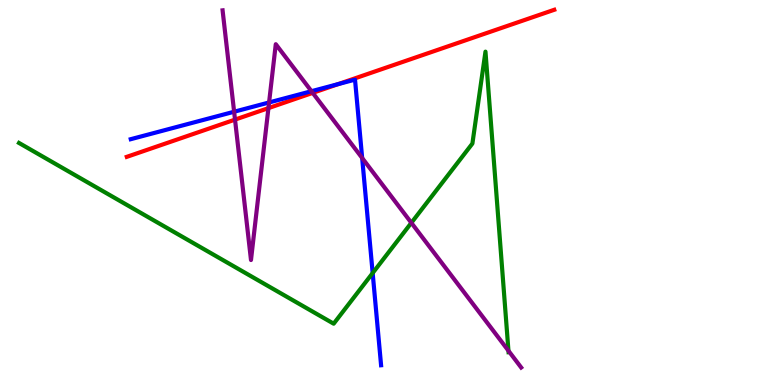[{'lines': ['blue', 'red'], 'intersections': [{'x': 4.37, 'y': 7.82}]}, {'lines': ['green', 'red'], 'intersections': []}, {'lines': ['purple', 'red'], 'intersections': [{'x': 3.03, 'y': 6.89}, {'x': 3.46, 'y': 7.19}, {'x': 4.04, 'y': 7.59}]}, {'lines': ['blue', 'green'], 'intersections': [{'x': 4.81, 'y': 2.91}]}, {'lines': ['blue', 'purple'], 'intersections': [{'x': 3.02, 'y': 7.1}, {'x': 3.47, 'y': 7.34}, {'x': 4.02, 'y': 7.63}, {'x': 4.67, 'y': 5.9}]}, {'lines': ['green', 'purple'], 'intersections': [{'x': 5.31, 'y': 4.21}, {'x': 6.56, 'y': 0.89}]}]